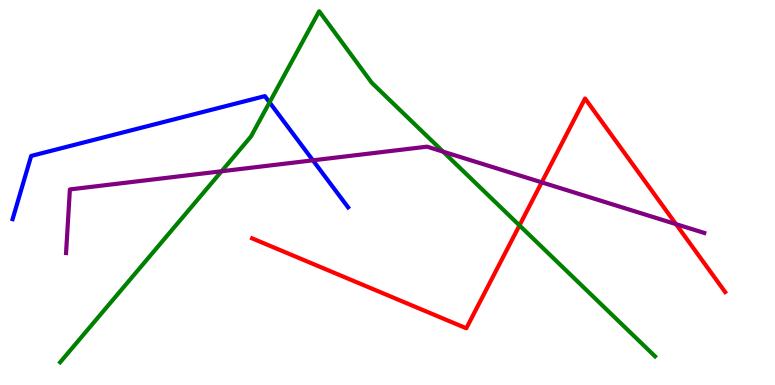[{'lines': ['blue', 'red'], 'intersections': []}, {'lines': ['green', 'red'], 'intersections': [{'x': 6.7, 'y': 4.15}]}, {'lines': ['purple', 'red'], 'intersections': [{'x': 6.99, 'y': 5.26}, {'x': 8.72, 'y': 4.18}]}, {'lines': ['blue', 'green'], 'intersections': [{'x': 3.48, 'y': 7.34}]}, {'lines': ['blue', 'purple'], 'intersections': [{'x': 4.04, 'y': 5.84}]}, {'lines': ['green', 'purple'], 'intersections': [{'x': 2.86, 'y': 5.55}, {'x': 5.72, 'y': 6.06}]}]